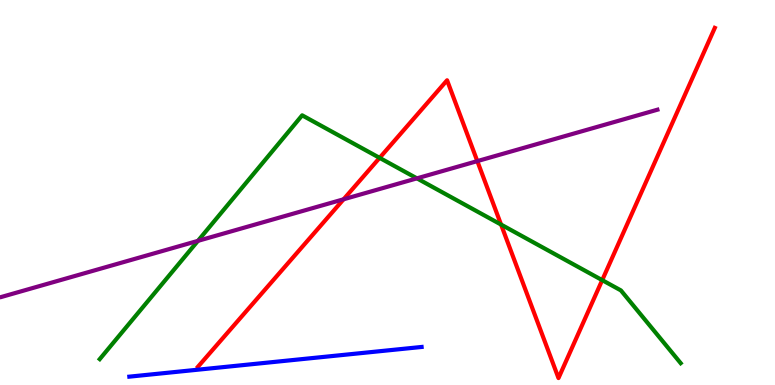[{'lines': ['blue', 'red'], 'intersections': []}, {'lines': ['green', 'red'], 'intersections': [{'x': 4.9, 'y': 5.9}, {'x': 6.47, 'y': 4.17}, {'x': 7.77, 'y': 2.72}]}, {'lines': ['purple', 'red'], 'intersections': [{'x': 4.43, 'y': 4.82}, {'x': 6.16, 'y': 5.82}]}, {'lines': ['blue', 'green'], 'intersections': []}, {'lines': ['blue', 'purple'], 'intersections': []}, {'lines': ['green', 'purple'], 'intersections': [{'x': 2.55, 'y': 3.74}, {'x': 5.38, 'y': 5.37}]}]